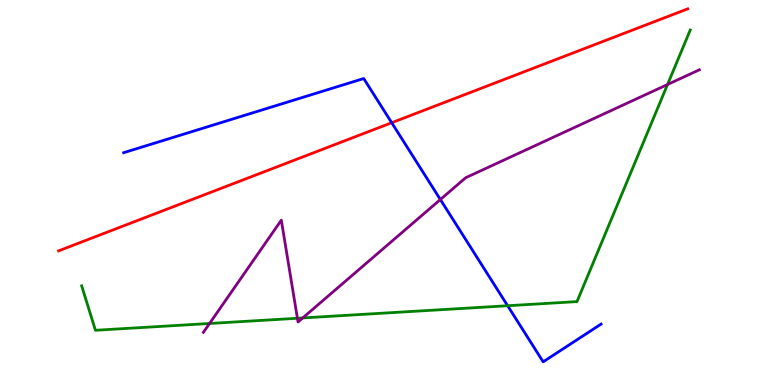[{'lines': ['blue', 'red'], 'intersections': [{'x': 5.05, 'y': 6.81}]}, {'lines': ['green', 'red'], 'intersections': []}, {'lines': ['purple', 'red'], 'intersections': []}, {'lines': ['blue', 'green'], 'intersections': [{'x': 6.55, 'y': 2.06}]}, {'lines': ['blue', 'purple'], 'intersections': [{'x': 5.68, 'y': 4.82}]}, {'lines': ['green', 'purple'], 'intersections': [{'x': 2.7, 'y': 1.6}, {'x': 3.84, 'y': 1.73}, {'x': 3.91, 'y': 1.74}, {'x': 8.61, 'y': 7.81}]}]